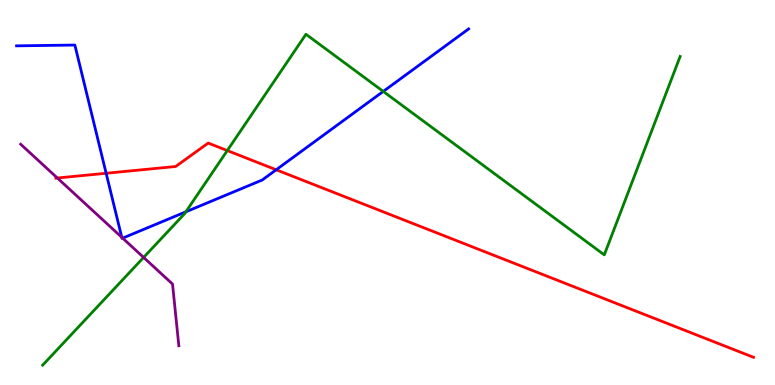[{'lines': ['blue', 'red'], 'intersections': [{'x': 1.37, 'y': 5.5}, {'x': 3.56, 'y': 5.59}]}, {'lines': ['green', 'red'], 'intersections': [{'x': 2.93, 'y': 6.09}]}, {'lines': ['purple', 'red'], 'intersections': [{'x': 0.74, 'y': 5.38}]}, {'lines': ['blue', 'green'], 'intersections': [{'x': 2.4, 'y': 4.5}, {'x': 4.95, 'y': 7.63}]}, {'lines': ['blue', 'purple'], 'intersections': [{'x': 1.57, 'y': 3.84}, {'x': 1.58, 'y': 3.81}]}, {'lines': ['green', 'purple'], 'intersections': [{'x': 1.85, 'y': 3.31}]}]